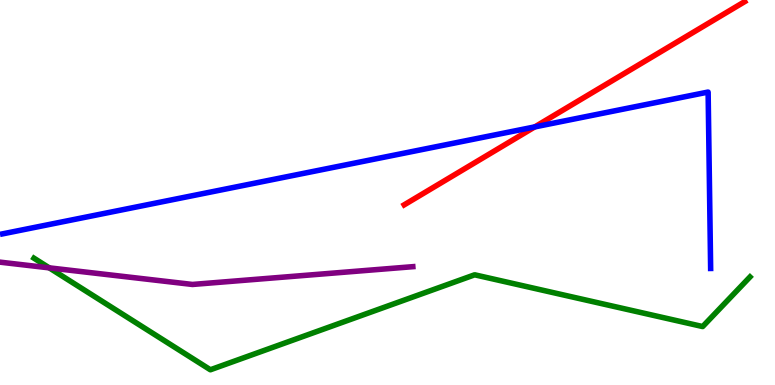[{'lines': ['blue', 'red'], 'intersections': [{'x': 6.9, 'y': 6.7}]}, {'lines': ['green', 'red'], 'intersections': []}, {'lines': ['purple', 'red'], 'intersections': []}, {'lines': ['blue', 'green'], 'intersections': []}, {'lines': ['blue', 'purple'], 'intersections': []}, {'lines': ['green', 'purple'], 'intersections': [{'x': 0.635, 'y': 3.04}]}]